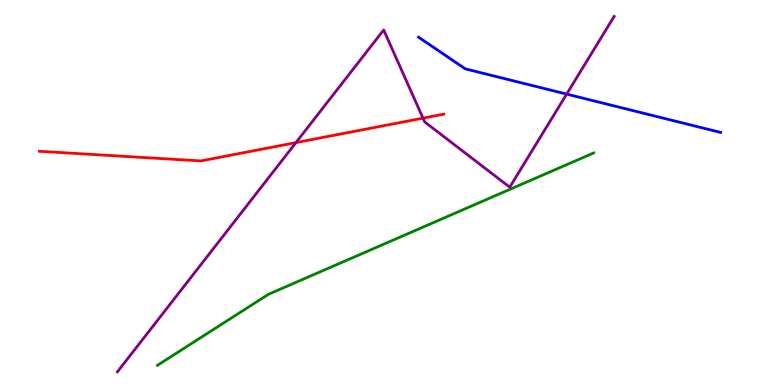[{'lines': ['blue', 'red'], 'intersections': []}, {'lines': ['green', 'red'], 'intersections': []}, {'lines': ['purple', 'red'], 'intersections': [{'x': 3.82, 'y': 6.3}, {'x': 5.46, 'y': 6.93}]}, {'lines': ['blue', 'green'], 'intersections': []}, {'lines': ['blue', 'purple'], 'intersections': [{'x': 7.31, 'y': 7.56}]}, {'lines': ['green', 'purple'], 'intersections': []}]